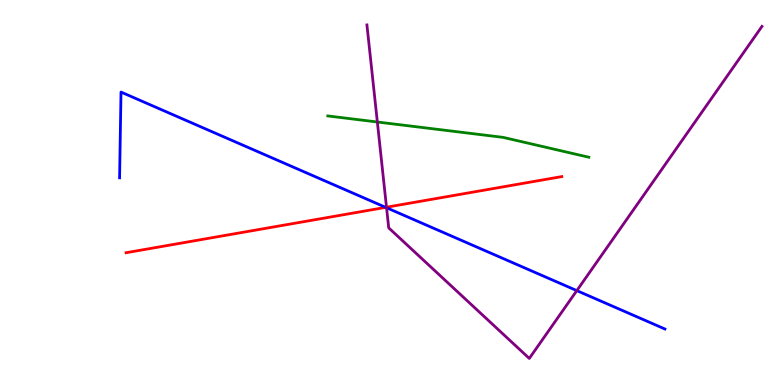[{'lines': ['blue', 'red'], 'intersections': [{'x': 4.98, 'y': 4.61}]}, {'lines': ['green', 'red'], 'intersections': []}, {'lines': ['purple', 'red'], 'intersections': [{'x': 4.99, 'y': 4.62}]}, {'lines': ['blue', 'green'], 'intersections': []}, {'lines': ['blue', 'purple'], 'intersections': [{'x': 4.99, 'y': 4.6}, {'x': 7.44, 'y': 2.45}]}, {'lines': ['green', 'purple'], 'intersections': [{'x': 4.87, 'y': 6.83}]}]